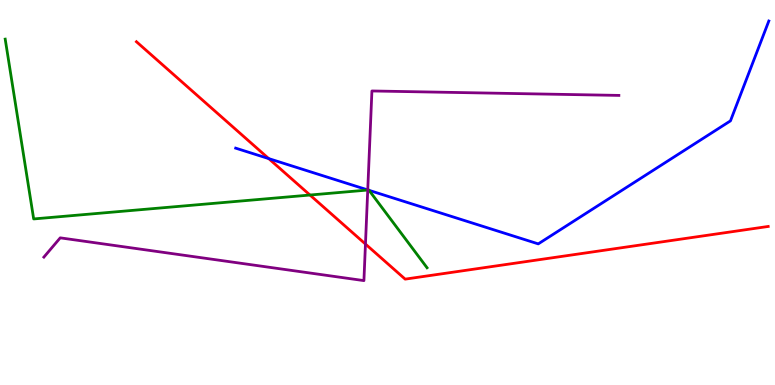[{'lines': ['blue', 'red'], 'intersections': [{'x': 3.47, 'y': 5.88}]}, {'lines': ['green', 'red'], 'intersections': [{'x': 4.0, 'y': 4.93}]}, {'lines': ['purple', 'red'], 'intersections': [{'x': 4.72, 'y': 3.66}]}, {'lines': ['blue', 'green'], 'intersections': [{'x': 4.75, 'y': 5.06}, {'x': 4.76, 'y': 5.06}]}, {'lines': ['blue', 'purple'], 'intersections': [{'x': 4.75, 'y': 5.07}]}, {'lines': ['green', 'purple'], 'intersections': [{'x': 4.75, 'y': 5.06}]}]